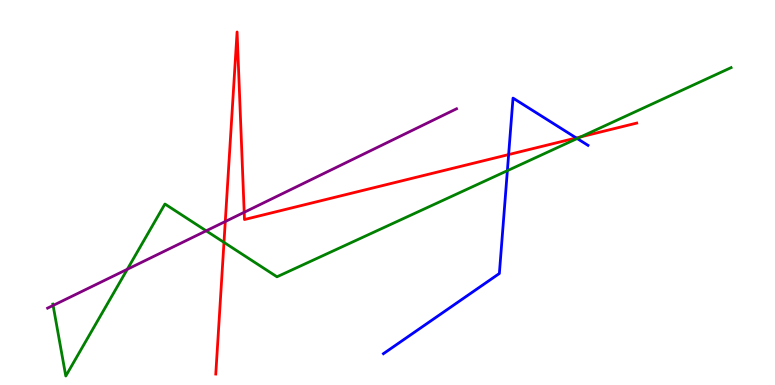[{'lines': ['blue', 'red'], 'intersections': [{'x': 6.56, 'y': 5.98}, {'x': 7.44, 'y': 6.42}]}, {'lines': ['green', 'red'], 'intersections': [{'x': 2.89, 'y': 3.7}, {'x': 7.5, 'y': 6.45}]}, {'lines': ['purple', 'red'], 'intersections': [{'x': 2.91, 'y': 4.25}, {'x': 3.15, 'y': 4.49}]}, {'lines': ['blue', 'green'], 'intersections': [{'x': 6.55, 'y': 5.57}, {'x': 7.45, 'y': 6.4}]}, {'lines': ['blue', 'purple'], 'intersections': []}, {'lines': ['green', 'purple'], 'intersections': [{'x': 0.685, 'y': 2.07}, {'x': 1.64, 'y': 3.01}, {'x': 2.66, 'y': 4.0}]}]